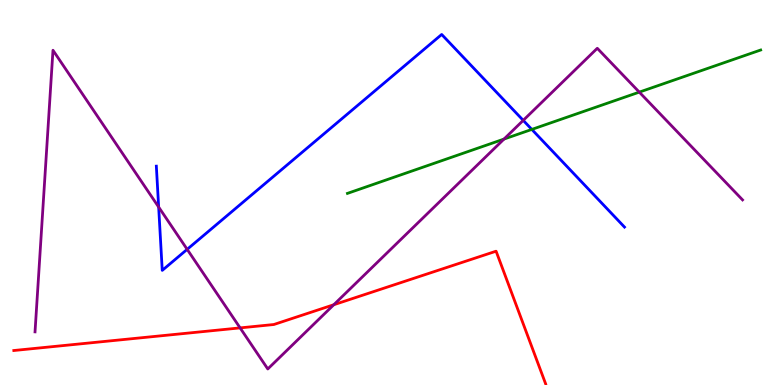[{'lines': ['blue', 'red'], 'intersections': []}, {'lines': ['green', 'red'], 'intersections': []}, {'lines': ['purple', 'red'], 'intersections': [{'x': 3.1, 'y': 1.48}, {'x': 4.31, 'y': 2.08}]}, {'lines': ['blue', 'green'], 'intersections': [{'x': 6.86, 'y': 6.64}]}, {'lines': ['blue', 'purple'], 'intersections': [{'x': 2.05, 'y': 4.62}, {'x': 2.42, 'y': 3.52}, {'x': 6.75, 'y': 6.87}]}, {'lines': ['green', 'purple'], 'intersections': [{'x': 6.5, 'y': 6.39}, {'x': 8.25, 'y': 7.61}]}]